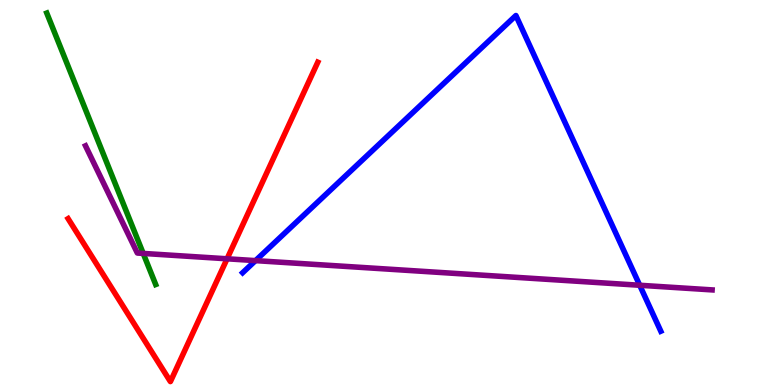[{'lines': ['blue', 'red'], 'intersections': []}, {'lines': ['green', 'red'], 'intersections': []}, {'lines': ['purple', 'red'], 'intersections': [{'x': 2.93, 'y': 3.28}]}, {'lines': ['blue', 'green'], 'intersections': []}, {'lines': ['blue', 'purple'], 'intersections': [{'x': 3.3, 'y': 3.23}, {'x': 8.25, 'y': 2.59}]}, {'lines': ['green', 'purple'], 'intersections': [{'x': 1.85, 'y': 3.42}]}]